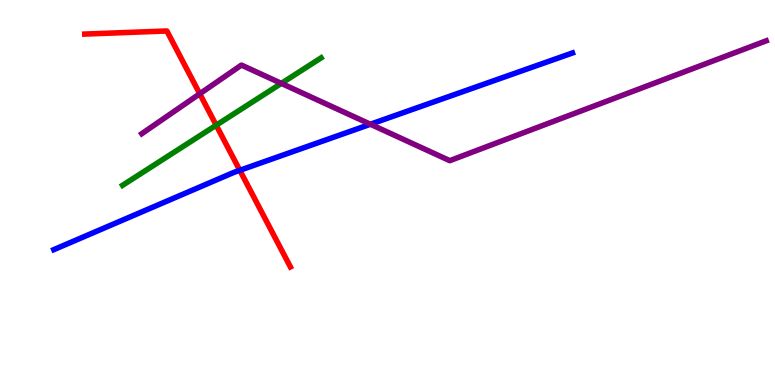[{'lines': ['blue', 'red'], 'intersections': [{'x': 3.09, 'y': 5.58}]}, {'lines': ['green', 'red'], 'intersections': [{'x': 2.79, 'y': 6.75}]}, {'lines': ['purple', 'red'], 'intersections': [{'x': 2.58, 'y': 7.56}]}, {'lines': ['blue', 'green'], 'intersections': []}, {'lines': ['blue', 'purple'], 'intersections': [{'x': 4.78, 'y': 6.77}]}, {'lines': ['green', 'purple'], 'intersections': [{'x': 3.63, 'y': 7.83}]}]